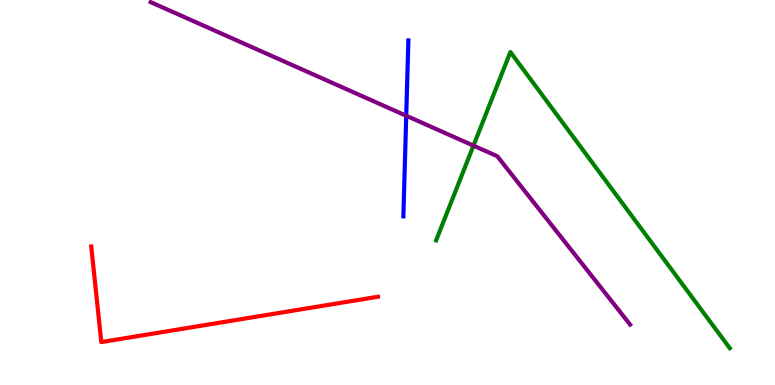[{'lines': ['blue', 'red'], 'intersections': []}, {'lines': ['green', 'red'], 'intersections': []}, {'lines': ['purple', 'red'], 'intersections': []}, {'lines': ['blue', 'green'], 'intersections': []}, {'lines': ['blue', 'purple'], 'intersections': [{'x': 5.24, 'y': 6.99}]}, {'lines': ['green', 'purple'], 'intersections': [{'x': 6.11, 'y': 6.22}]}]